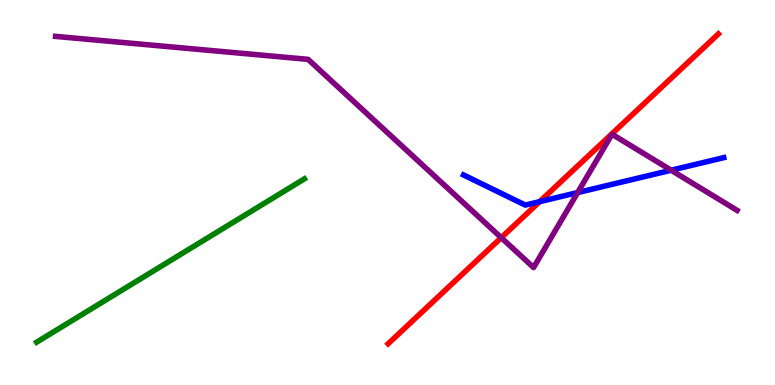[{'lines': ['blue', 'red'], 'intersections': [{'x': 6.96, 'y': 4.76}]}, {'lines': ['green', 'red'], 'intersections': []}, {'lines': ['purple', 'red'], 'intersections': [{'x': 6.47, 'y': 3.83}]}, {'lines': ['blue', 'green'], 'intersections': []}, {'lines': ['blue', 'purple'], 'intersections': [{'x': 7.45, 'y': 5.0}, {'x': 8.66, 'y': 5.58}]}, {'lines': ['green', 'purple'], 'intersections': []}]